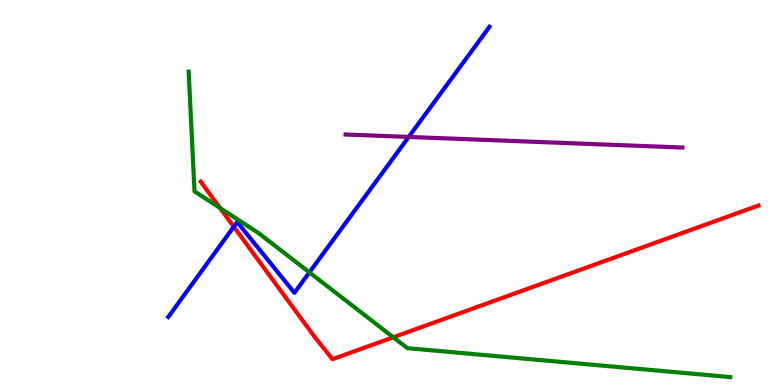[{'lines': ['blue', 'red'], 'intersections': [{'x': 3.02, 'y': 4.11}]}, {'lines': ['green', 'red'], 'intersections': [{'x': 2.84, 'y': 4.6}, {'x': 5.07, 'y': 1.24}]}, {'lines': ['purple', 'red'], 'intersections': []}, {'lines': ['blue', 'green'], 'intersections': [{'x': 3.99, 'y': 2.92}]}, {'lines': ['blue', 'purple'], 'intersections': [{'x': 5.27, 'y': 6.44}]}, {'lines': ['green', 'purple'], 'intersections': []}]